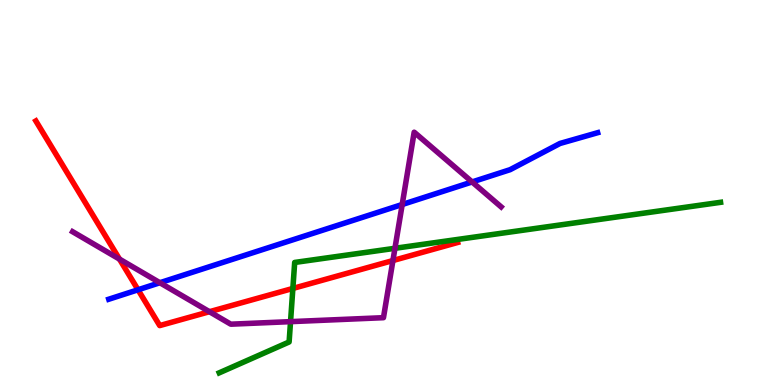[{'lines': ['blue', 'red'], 'intersections': [{'x': 1.78, 'y': 2.47}]}, {'lines': ['green', 'red'], 'intersections': [{'x': 3.78, 'y': 2.51}]}, {'lines': ['purple', 'red'], 'intersections': [{'x': 1.54, 'y': 3.27}, {'x': 2.7, 'y': 1.9}, {'x': 5.07, 'y': 3.23}]}, {'lines': ['blue', 'green'], 'intersections': []}, {'lines': ['blue', 'purple'], 'intersections': [{'x': 2.06, 'y': 2.66}, {'x': 5.19, 'y': 4.69}, {'x': 6.09, 'y': 5.27}]}, {'lines': ['green', 'purple'], 'intersections': [{'x': 3.75, 'y': 1.65}, {'x': 5.1, 'y': 3.55}]}]